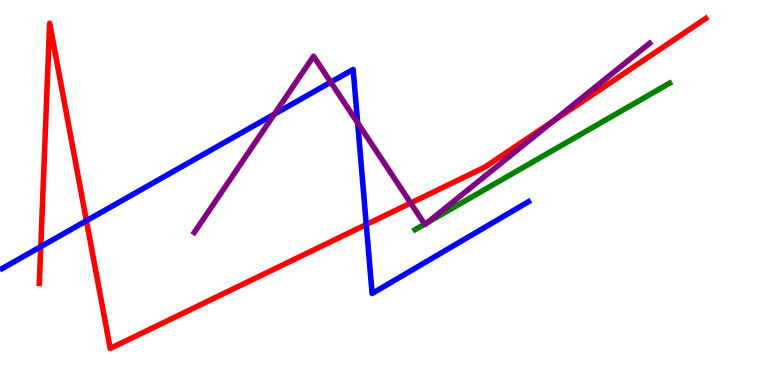[{'lines': ['blue', 'red'], 'intersections': [{'x': 0.526, 'y': 3.59}, {'x': 1.12, 'y': 4.27}, {'x': 4.73, 'y': 4.17}]}, {'lines': ['green', 'red'], 'intersections': []}, {'lines': ['purple', 'red'], 'intersections': [{'x': 5.3, 'y': 4.73}, {'x': 7.13, 'y': 6.85}]}, {'lines': ['blue', 'green'], 'intersections': []}, {'lines': ['blue', 'purple'], 'intersections': [{'x': 3.54, 'y': 7.04}, {'x': 4.27, 'y': 7.87}, {'x': 4.62, 'y': 6.81}]}, {'lines': ['green', 'purple'], 'intersections': [{'x': 5.48, 'y': 4.18}, {'x': 5.52, 'y': 4.22}]}]